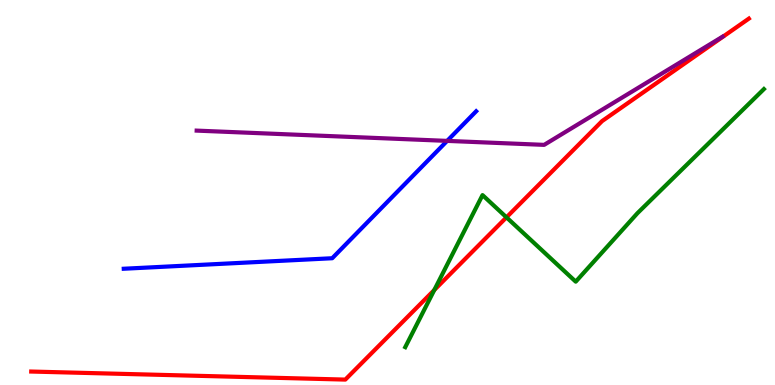[{'lines': ['blue', 'red'], 'intersections': []}, {'lines': ['green', 'red'], 'intersections': [{'x': 5.6, 'y': 2.47}, {'x': 6.54, 'y': 4.35}]}, {'lines': ['purple', 'red'], 'intersections': []}, {'lines': ['blue', 'green'], 'intersections': []}, {'lines': ['blue', 'purple'], 'intersections': [{'x': 5.77, 'y': 6.34}]}, {'lines': ['green', 'purple'], 'intersections': []}]